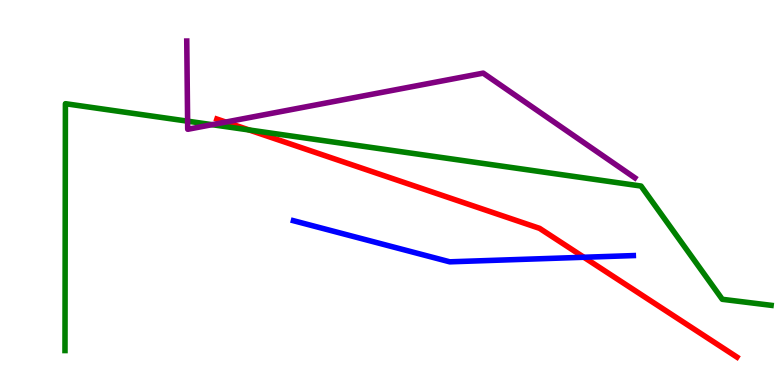[{'lines': ['blue', 'red'], 'intersections': [{'x': 7.53, 'y': 3.32}]}, {'lines': ['green', 'red'], 'intersections': [{'x': 3.21, 'y': 6.62}]}, {'lines': ['purple', 'red'], 'intersections': [{'x': 2.91, 'y': 6.83}]}, {'lines': ['blue', 'green'], 'intersections': []}, {'lines': ['blue', 'purple'], 'intersections': []}, {'lines': ['green', 'purple'], 'intersections': [{'x': 2.42, 'y': 6.85}, {'x': 2.74, 'y': 6.76}]}]